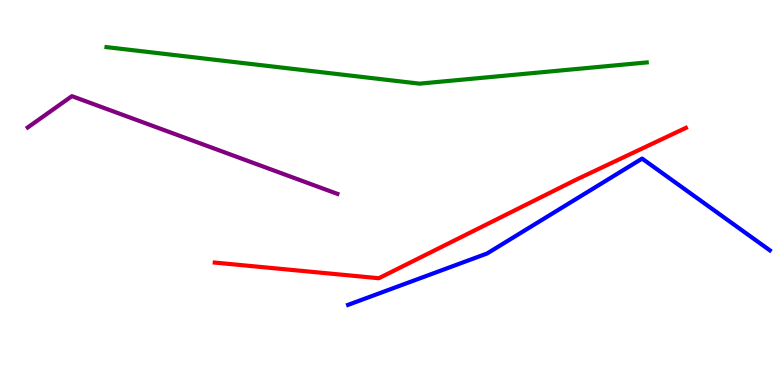[{'lines': ['blue', 'red'], 'intersections': []}, {'lines': ['green', 'red'], 'intersections': []}, {'lines': ['purple', 'red'], 'intersections': []}, {'lines': ['blue', 'green'], 'intersections': []}, {'lines': ['blue', 'purple'], 'intersections': []}, {'lines': ['green', 'purple'], 'intersections': []}]